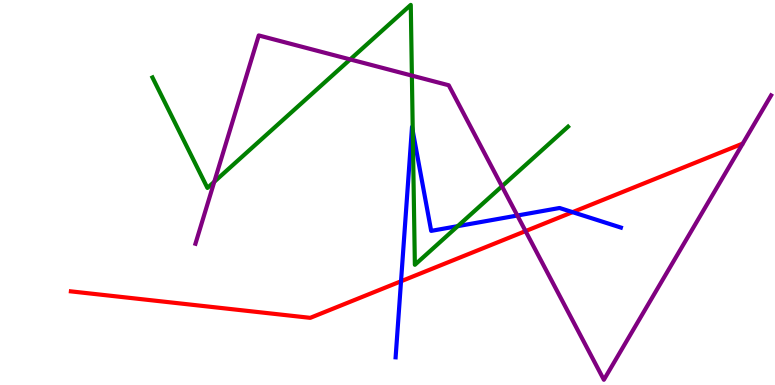[{'lines': ['blue', 'red'], 'intersections': [{'x': 5.17, 'y': 2.69}, {'x': 7.39, 'y': 4.49}]}, {'lines': ['green', 'red'], 'intersections': []}, {'lines': ['purple', 'red'], 'intersections': [{'x': 6.78, 'y': 4.0}]}, {'lines': ['blue', 'green'], 'intersections': [{'x': 5.33, 'y': 6.6}, {'x': 5.91, 'y': 4.13}]}, {'lines': ['blue', 'purple'], 'intersections': [{'x': 6.68, 'y': 4.4}]}, {'lines': ['green', 'purple'], 'intersections': [{'x': 2.76, 'y': 5.28}, {'x': 4.52, 'y': 8.46}, {'x': 5.31, 'y': 8.04}, {'x': 6.48, 'y': 5.16}]}]